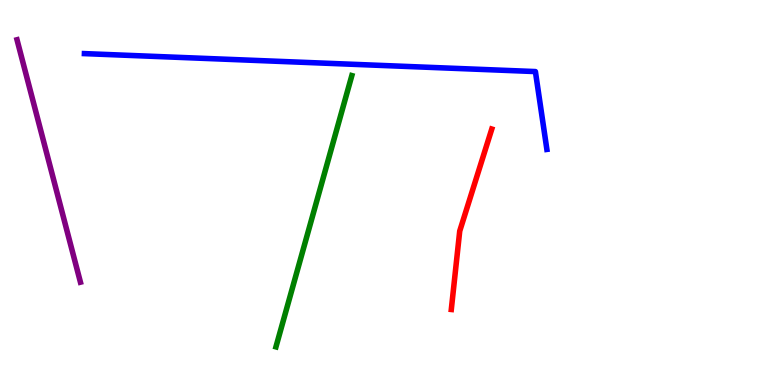[{'lines': ['blue', 'red'], 'intersections': []}, {'lines': ['green', 'red'], 'intersections': []}, {'lines': ['purple', 'red'], 'intersections': []}, {'lines': ['blue', 'green'], 'intersections': []}, {'lines': ['blue', 'purple'], 'intersections': []}, {'lines': ['green', 'purple'], 'intersections': []}]